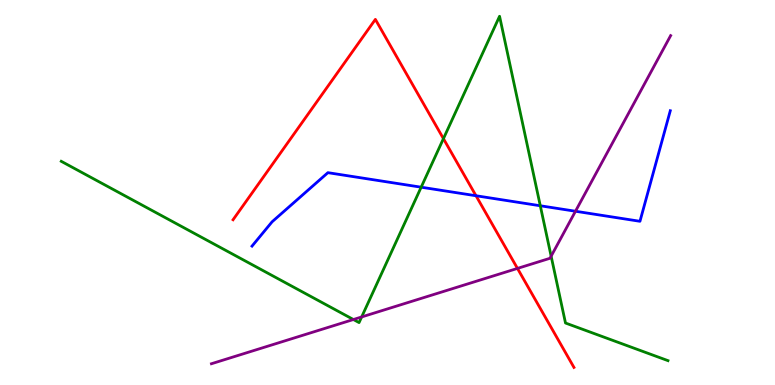[{'lines': ['blue', 'red'], 'intersections': [{'x': 6.14, 'y': 4.92}]}, {'lines': ['green', 'red'], 'intersections': [{'x': 5.72, 'y': 6.4}]}, {'lines': ['purple', 'red'], 'intersections': [{'x': 6.68, 'y': 3.03}]}, {'lines': ['blue', 'green'], 'intersections': [{'x': 5.43, 'y': 5.14}, {'x': 6.97, 'y': 4.66}]}, {'lines': ['blue', 'purple'], 'intersections': [{'x': 7.43, 'y': 4.51}]}, {'lines': ['green', 'purple'], 'intersections': [{'x': 4.56, 'y': 1.7}, {'x': 4.67, 'y': 1.77}, {'x': 7.11, 'y': 3.35}]}]